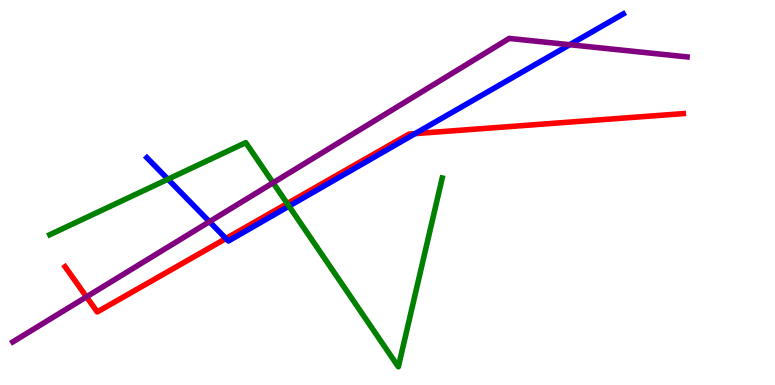[{'lines': ['blue', 'red'], 'intersections': [{'x': 2.92, 'y': 3.8}, {'x': 5.36, 'y': 6.53}]}, {'lines': ['green', 'red'], 'intersections': [{'x': 3.71, 'y': 4.71}]}, {'lines': ['purple', 'red'], 'intersections': [{'x': 1.12, 'y': 2.29}]}, {'lines': ['blue', 'green'], 'intersections': [{'x': 2.17, 'y': 5.35}, {'x': 3.73, 'y': 4.65}]}, {'lines': ['blue', 'purple'], 'intersections': [{'x': 2.7, 'y': 4.24}, {'x': 7.35, 'y': 8.84}]}, {'lines': ['green', 'purple'], 'intersections': [{'x': 3.52, 'y': 5.25}]}]